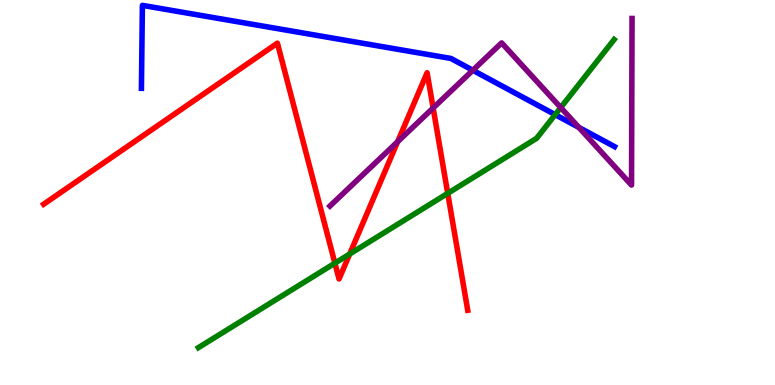[{'lines': ['blue', 'red'], 'intersections': []}, {'lines': ['green', 'red'], 'intersections': [{'x': 4.32, 'y': 3.16}, {'x': 4.51, 'y': 3.4}, {'x': 5.78, 'y': 4.98}]}, {'lines': ['purple', 'red'], 'intersections': [{'x': 5.13, 'y': 6.32}, {'x': 5.59, 'y': 7.2}]}, {'lines': ['blue', 'green'], 'intersections': [{'x': 7.16, 'y': 7.02}]}, {'lines': ['blue', 'purple'], 'intersections': [{'x': 6.1, 'y': 8.17}, {'x': 7.47, 'y': 6.69}]}, {'lines': ['green', 'purple'], 'intersections': [{'x': 7.24, 'y': 7.21}]}]